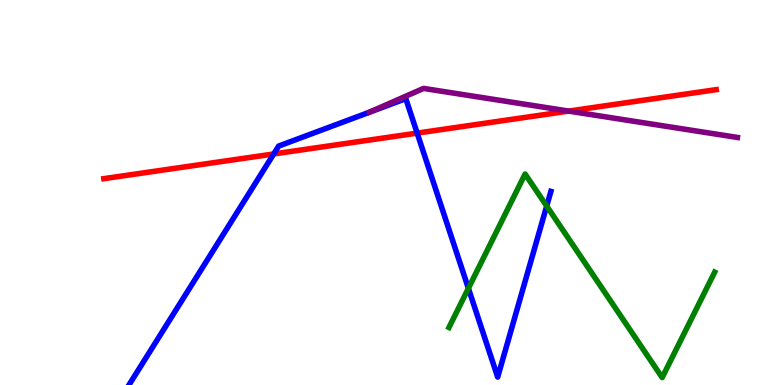[{'lines': ['blue', 'red'], 'intersections': [{'x': 3.53, 'y': 6.0}, {'x': 5.38, 'y': 6.54}]}, {'lines': ['green', 'red'], 'intersections': []}, {'lines': ['purple', 'red'], 'intersections': [{'x': 7.34, 'y': 7.11}]}, {'lines': ['blue', 'green'], 'intersections': [{'x': 6.04, 'y': 2.51}, {'x': 7.05, 'y': 4.65}]}, {'lines': ['blue', 'purple'], 'intersections': []}, {'lines': ['green', 'purple'], 'intersections': []}]